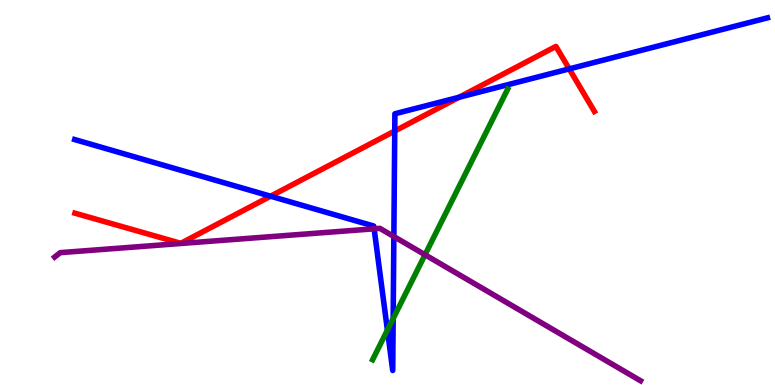[{'lines': ['blue', 'red'], 'intersections': [{'x': 3.49, 'y': 4.9}, {'x': 5.09, 'y': 6.6}, {'x': 5.92, 'y': 7.47}, {'x': 7.34, 'y': 8.21}]}, {'lines': ['green', 'red'], 'intersections': []}, {'lines': ['purple', 'red'], 'intersections': []}, {'lines': ['blue', 'green'], 'intersections': [{'x': 5.0, 'y': 1.43}, {'x': 5.07, 'y': 1.73}]}, {'lines': ['blue', 'purple'], 'intersections': [{'x': 4.83, 'y': 4.06}, {'x': 5.08, 'y': 3.86}]}, {'lines': ['green', 'purple'], 'intersections': [{'x': 5.48, 'y': 3.38}]}]